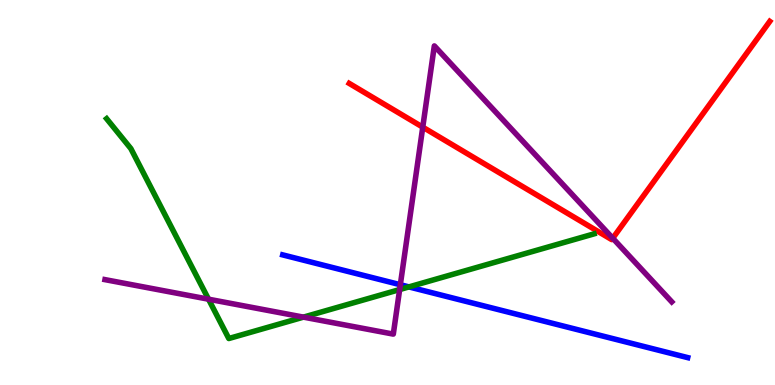[{'lines': ['blue', 'red'], 'intersections': []}, {'lines': ['green', 'red'], 'intersections': []}, {'lines': ['purple', 'red'], 'intersections': [{'x': 5.45, 'y': 6.7}, {'x': 7.91, 'y': 3.81}]}, {'lines': ['blue', 'green'], 'intersections': [{'x': 5.28, 'y': 2.55}]}, {'lines': ['blue', 'purple'], 'intersections': [{'x': 5.17, 'y': 2.6}]}, {'lines': ['green', 'purple'], 'intersections': [{'x': 2.69, 'y': 2.23}, {'x': 3.92, 'y': 1.76}, {'x': 5.16, 'y': 2.48}]}]